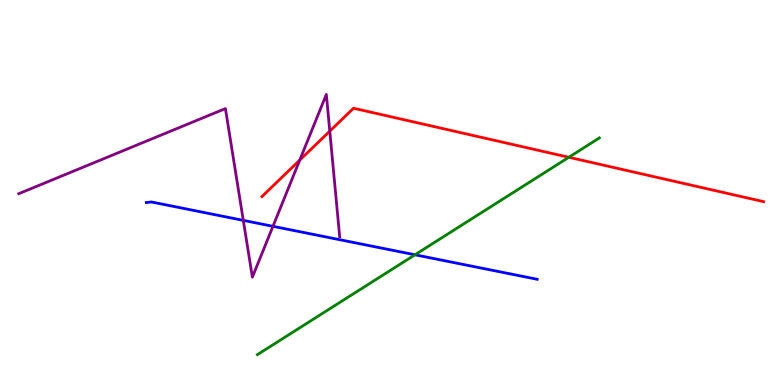[{'lines': ['blue', 'red'], 'intersections': []}, {'lines': ['green', 'red'], 'intersections': [{'x': 7.34, 'y': 5.91}]}, {'lines': ['purple', 'red'], 'intersections': [{'x': 3.87, 'y': 5.84}, {'x': 4.26, 'y': 6.59}]}, {'lines': ['blue', 'green'], 'intersections': [{'x': 5.35, 'y': 3.38}]}, {'lines': ['blue', 'purple'], 'intersections': [{'x': 3.14, 'y': 4.28}, {'x': 3.52, 'y': 4.12}]}, {'lines': ['green', 'purple'], 'intersections': []}]